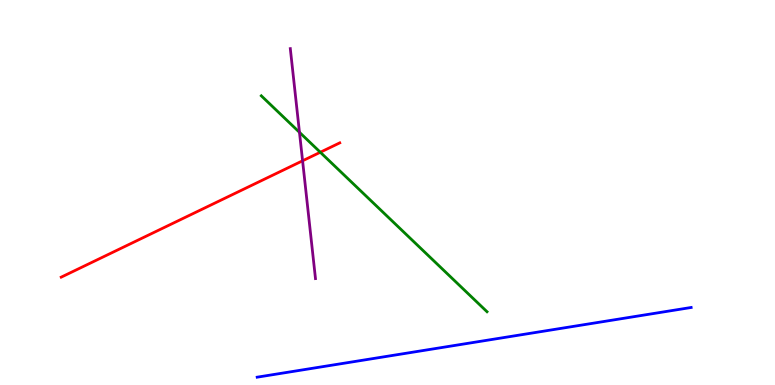[{'lines': ['blue', 'red'], 'intersections': []}, {'lines': ['green', 'red'], 'intersections': [{'x': 4.13, 'y': 6.05}]}, {'lines': ['purple', 'red'], 'intersections': [{'x': 3.9, 'y': 5.82}]}, {'lines': ['blue', 'green'], 'intersections': []}, {'lines': ['blue', 'purple'], 'intersections': []}, {'lines': ['green', 'purple'], 'intersections': [{'x': 3.86, 'y': 6.56}]}]